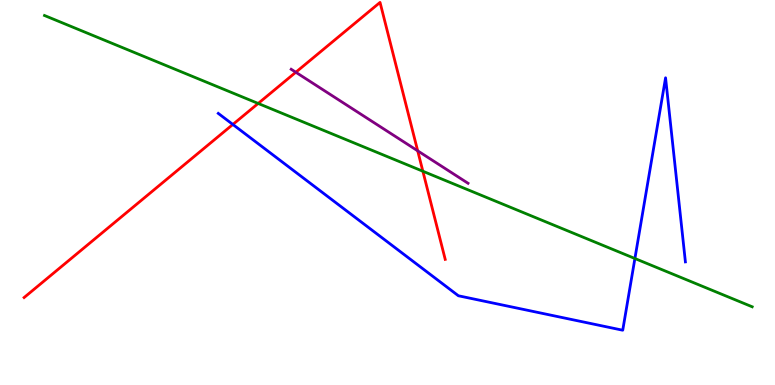[{'lines': ['blue', 'red'], 'intersections': [{'x': 3.0, 'y': 6.77}]}, {'lines': ['green', 'red'], 'intersections': [{'x': 3.33, 'y': 7.31}, {'x': 5.46, 'y': 5.55}]}, {'lines': ['purple', 'red'], 'intersections': [{'x': 3.82, 'y': 8.12}, {'x': 5.39, 'y': 6.08}]}, {'lines': ['blue', 'green'], 'intersections': [{'x': 8.19, 'y': 3.29}]}, {'lines': ['blue', 'purple'], 'intersections': []}, {'lines': ['green', 'purple'], 'intersections': []}]